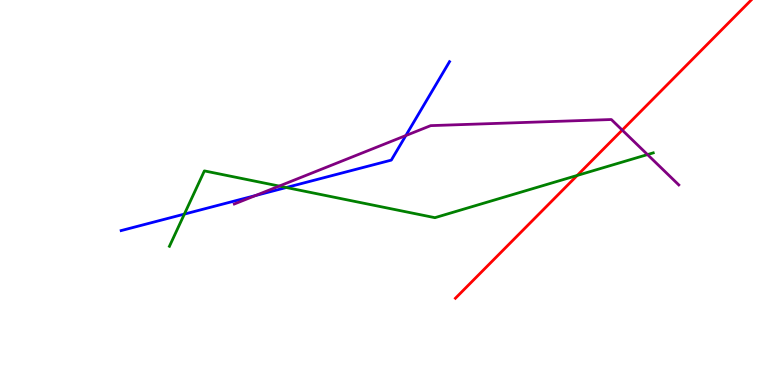[{'lines': ['blue', 'red'], 'intersections': []}, {'lines': ['green', 'red'], 'intersections': [{'x': 7.45, 'y': 5.44}]}, {'lines': ['purple', 'red'], 'intersections': [{'x': 8.03, 'y': 6.62}]}, {'lines': ['blue', 'green'], 'intersections': [{'x': 2.38, 'y': 4.44}, {'x': 3.69, 'y': 5.13}]}, {'lines': ['blue', 'purple'], 'intersections': [{'x': 3.3, 'y': 4.92}, {'x': 5.24, 'y': 6.48}]}, {'lines': ['green', 'purple'], 'intersections': [{'x': 3.6, 'y': 5.17}, {'x': 8.35, 'y': 5.98}]}]